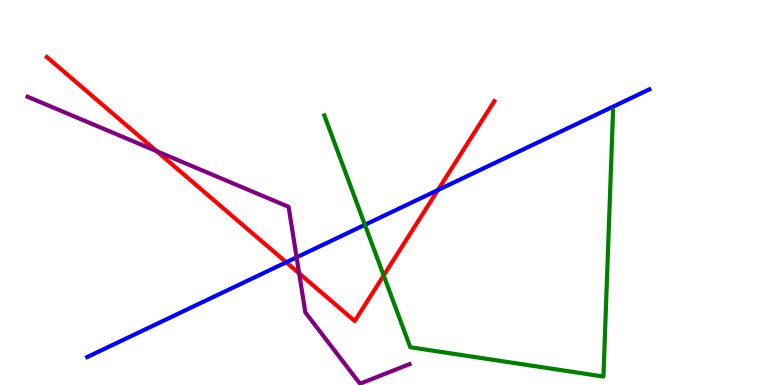[{'lines': ['blue', 'red'], 'intersections': [{'x': 3.69, 'y': 3.19}, {'x': 5.65, 'y': 5.06}]}, {'lines': ['green', 'red'], 'intersections': [{'x': 4.95, 'y': 2.84}]}, {'lines': ['purple', 'red'], 'intersections': [{'x': 2.02, 'y': 6.07}, {'x': 3.86, 'y': 2.9}]}, {'lines': ['blue', 'green'], 'intersections': [{'x': 4.71, 'y': 4.16}]}, {'lines': ['blue', 'purple'], 'intersections': [{'x': 3.83, 'y': 3.32}]}, {'lines': ['green', 'purple'], 'intersections': []}]